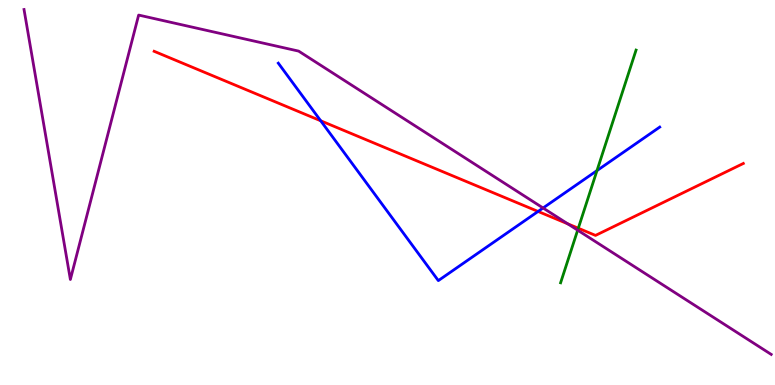[{'lines': ['blue', 'red'], 'intersections': [{'x': 4.14, 'y': 6.86}, {'x': 6.94, 'y': 4.51}]}, {'lines': ['green', 'red'], 'intersections': [{'x': 7.46, 'y': 4.07}]}, {'lines': ['purple', 'red'], 'intersections': [{'x': 7.33, 'y': 4.19}]}, {'lines': ['blue', 'green'], 'intersections': [{'x': 7.7, 'y': 5.57}]}, {'lines': ['blue', 'purple'], 'intersections': [{'x': 7.01, 'y': 4.6}]}, {'lines': ['green', 'purple'], 'intersections': [{'x': 7.45, 'y': 4.02}]}]